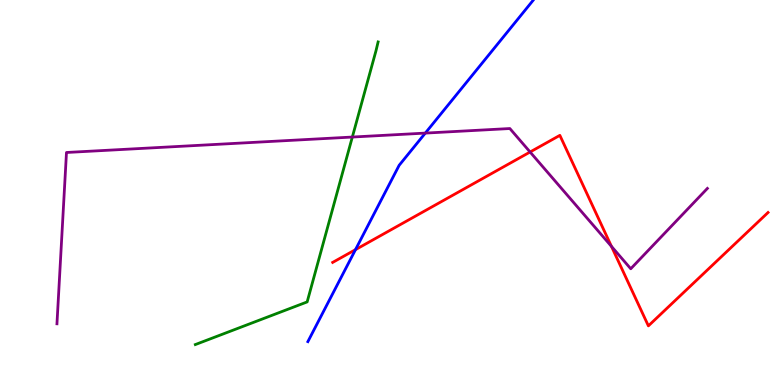[{'lines': ['blue', 'red'], 'intersections': [{'x': 4.59, 'y': 3.52}]}, {'lines': ['green', 'red'], 'intersections': []}, {'lines': ['purple', 'red'], 'intersections': [{'x': 6.84, 'y': 6.05}, {'x': 7.89, 'y': 3.6}]}, {'lines': ['blue', 'green'], 'intersections': []}, {'lines': ['blue', 'purple'], 'intersections': [{'x': 5.49, 'y': 6.54}]}, {'lines': ['green', 'purple'], 'intersections': [{'x': 4.55, 'y': 6.44}]}]